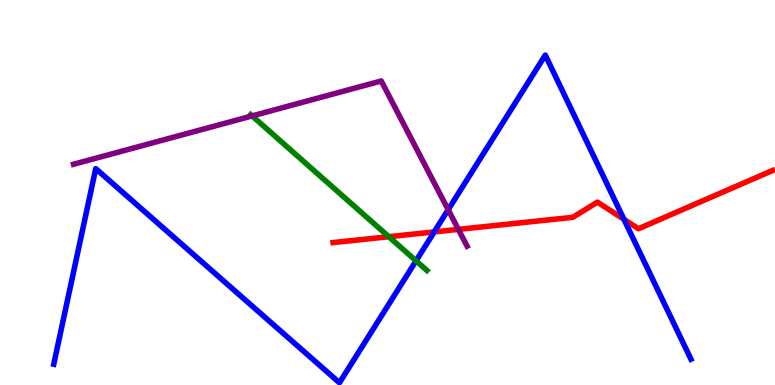[{'lines': ['blue', 'red'], 'intersections': [{'x': 5.6, 'y': 3.98}, {'x': 8.05, 'y': 4.3}]}, {'lines': ['green', 'red'], 'intersections': [{'x': 5.02, 'y': 3.85}]}, {'lines': ['purple', 'red'], 'intersections': [{'x': 5.91, 'y': 4.04}]}, {'lines': ['blue', 'green'], 'intersections': [{'x': 5.37, 'y': 3.23}]}, {'lines': ['blue', 'purple'], 'intersections': [{'x': 5.78, 'y': 4.55}]}, {'lines': ['green', 'purple'], 'intersections': [{'x': 3.25, 'y': 6.99}]}]